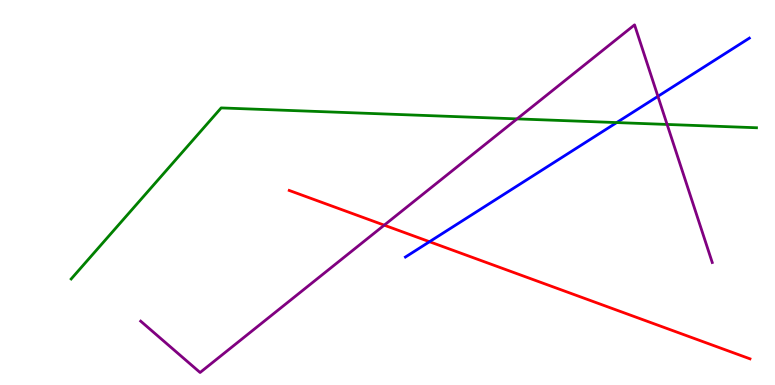[{'lines': ['blue', 'red'], 'intersections': [{'x': 5.54, 'y': 3.72}]}, {'lines': ['green', 'red'], 'intersections': []}, {'lines': ['purple', 'red'], 'intersections': [{'x': 4.96, 'y': 4.15}]}, {'lines': ['blue', 'green'], 'intersections': [{'x': 7.96, 'y': 6.82}]}, {'lines': ['blue', 'purple'], 'intersections': [{'x': 8.49, 'y': 7.5}]}, {'lines': ['green', 'purple'], 'intersections': [{'x': 6.67, 'y': 6.91}, {'x': 8.61, 'y': 6.77}]}]